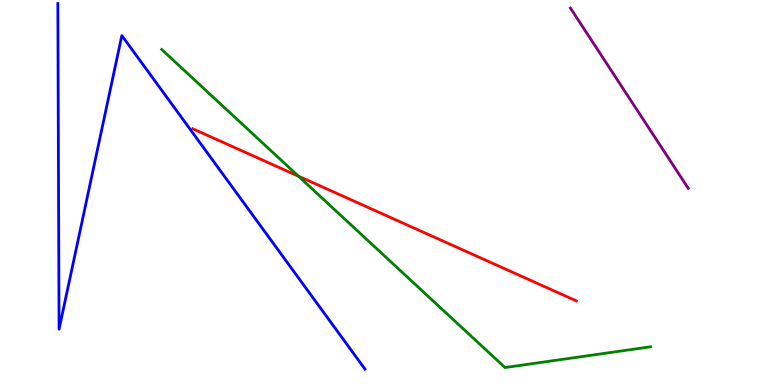[{'lines': ['blue', 'red'], 'intersections': []}, {'lines': ['green', 'red'], 'intersections': [{'x': 3.85, 'y': 5.42}]}, {'lines': ['purple', 'red'], 'intersections': []}, {'lines': ['blue', 'green'], 'intersections': []}, {'lines': ['blue', 'purple'], 'intersections': []}, {'lines': ['green', 'purple'], 'intersections': []}]